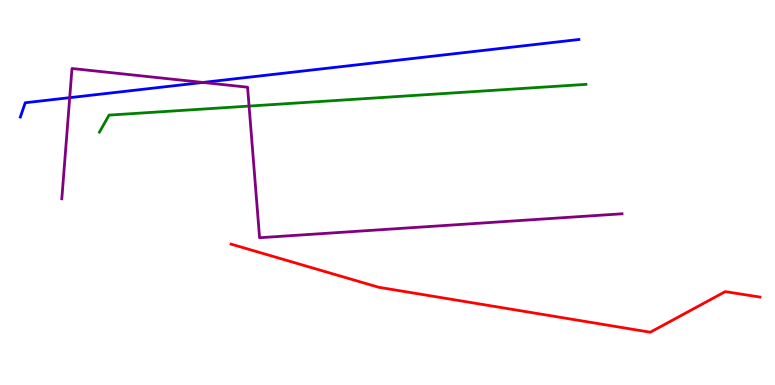[{'lines': ['blue', 'red'], 'intersections': []}, {'lines': ['green', 'red'], 'intersections': []}, {'lines': ['purple', 'red'], 'intersections': []}, {'lines': ['blue', 'green'], 'intersections': []}, {'lines': ['blue', 'purple'], 'intersections': [{'x': 0.899, 'y': 7.46}, {'x': 2.62, 'y': 7.86}]}, {'lines': ['green', 'purple'], 'intersections': [{'x': 3.21, 'y': 7.24}]}]